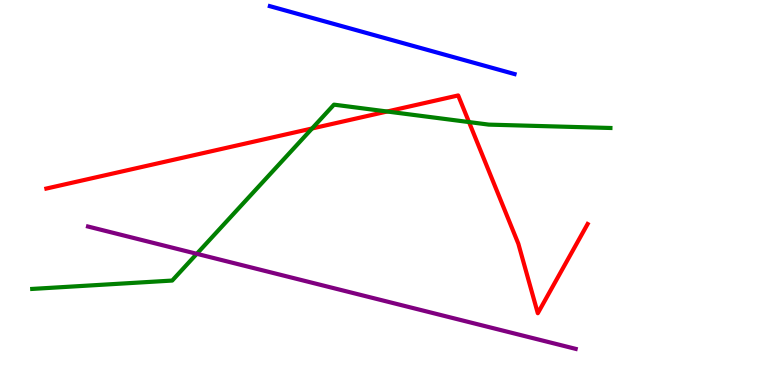[{'lines': ['blue', 'red'], 'intersections': []}, {'lines': ['green', 'red'], 'intersections': [{'x': 4.03, 'y': 6.66}, {'x': 5.0, 'y': 7.1}, {'x': 6.05, 'y': 6.83}]}, {'lines': ['purple', 'red'], 'intersections': []}, {'lines': ['blue', 'green'], 'intersections': []}, {'lines': ['blue', 'purple'], 'intersections': []}, {'lines': ['green', 'purple'], 'intersections': [{'x': 2.54, 'y': 3.41}]}]